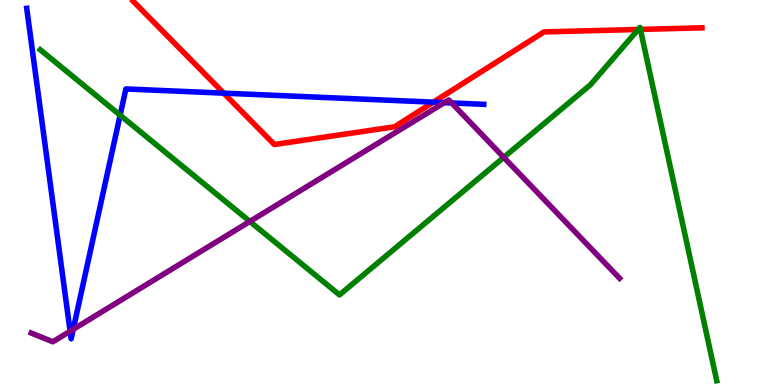[{'lines': ['blue', 'red'], 'intersections': [{'x': 2.89, 'y': 7.58}, {'x': 5.59, 'y': 7.35}]}, {'lines': ['green', 'red'], 'intersections': [{'x': 8.23, 'y': 9.23}, {'x': 8.26, 'y': 9.24}]}, {'lines': ['purple', 'red'], 'intersections': []}, {'lines': ['blue', 'green'], 'intersections': [{'x': 1.55, 'y': 7.01}]}, {'lines': ['blue', 'purple'], 'intersections': [{'x': 0.905, 'y': 1.4}, {'x': 0.945, 'y': 1.45}, {'x': 5.73, 'y': 7.33}, {'x': 5.83, 'y': 7.33}]}, {'lines': ['green', 'purple'], 'intersections': [{'x': 3.22, 'y': 4.25}, {'x': 6.5, 'y': 5.91}]}]